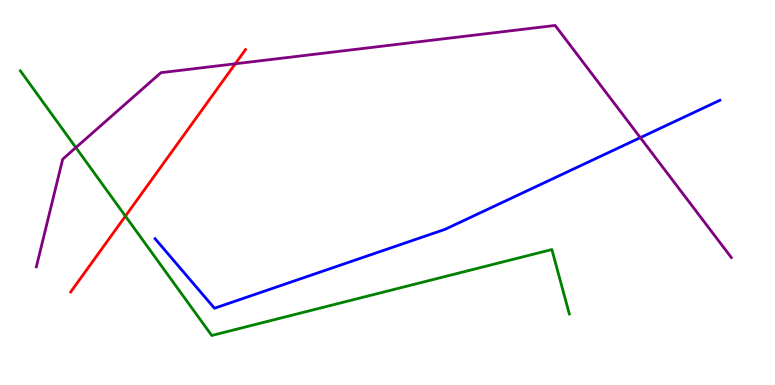[{'lines': ['blue', 'red'], 'intersections': []}, {'lines': ['green', 'red'], 'intersections': [{'x': 1.62, 'y': 4.39}]}, {'lines': ['purple', 'red'], 'intersections': [{'x': 3.04, 'y': 8.34}]}, {'lines': ['blue', 'green'], 'intersections': []}, {'lines': ['blue', 'purple'], 'intersections': [{'x': 8.26, 'y': 6.42}]}, {'lines': ['green', 'purple'], 'intersections': [{'x': 0.979, 'y': 6.17}]}]